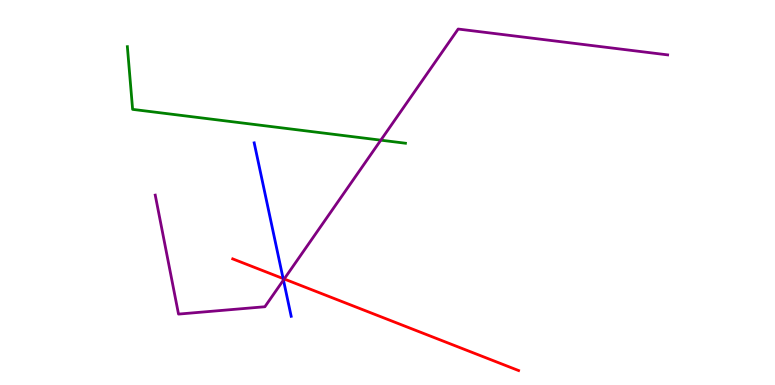[{'lines': ['blue', 'red'], 'intersections': [{'x': 3.65, 'y': 2.76}]}, {'lines': ['green', 'red'], 'intersections': []}, {'lines': ['purple', 'red'], 'intersections': [{'x': 3.67, 'y': 2.75}]}, {'lines': ['blue', 'green'], 'intersections': []}, {'lines': ['blue', 'purple'], 'intersections': [{'x': 3.66, 'y': 2.73}]}, {'lines': ['green', 'purple'], 'intersections': [{'x': 4.91, 'y': 6.36}]}]